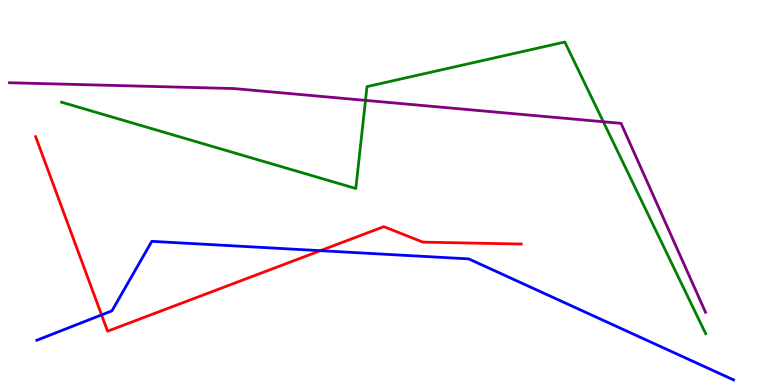[{'lines': ['blue', 'red'], 'intersections': [{'x': 1.31, 'y': 1.82}, {'x': 4.13, 'y': 3.49}]}, {'lines': ['green', 'red'], 'intersections': []}, {'lines': ['purple', 'red'], 'intersections': []}, {'lines': ['blue', 'green'], 'intersections': []}, {'lines': ['blue', 'purple'], 'intersections': []}, {'lines': ['green', 'purple'], 'intersections': [{'x': 4.72, 'y': 7.39}, {'x': 7.78, 'y': 6.84}]}]